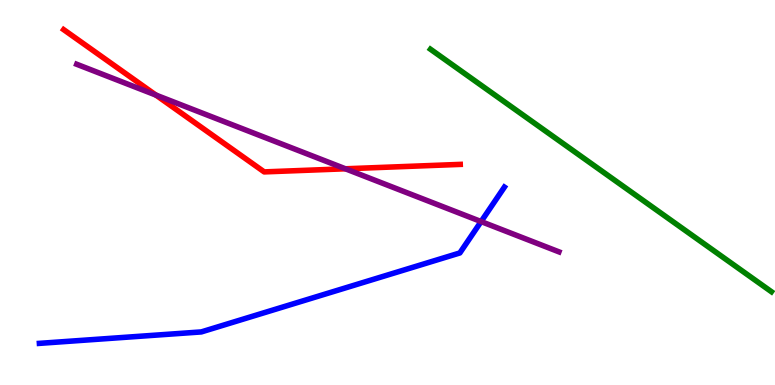[{'lines': ['blue', 'red'], 'intersections': []}, {'lines': ['green', 'red'], 'intersections': []}, {'lines': ['purple', 'red'], 'intersections': [{'x': 2.01, 'y': 7.53}, {'x': 4.46, 'y': 5.62}]}, {'lines': ['blue', 'green'], 'intersections': []}, {'lines': ['blue', 'purple'], 'intersections': [{'x': 6.21, 'y': 4.25}]}, {'lines': ['green', 'purple'], 'intersections': []}]